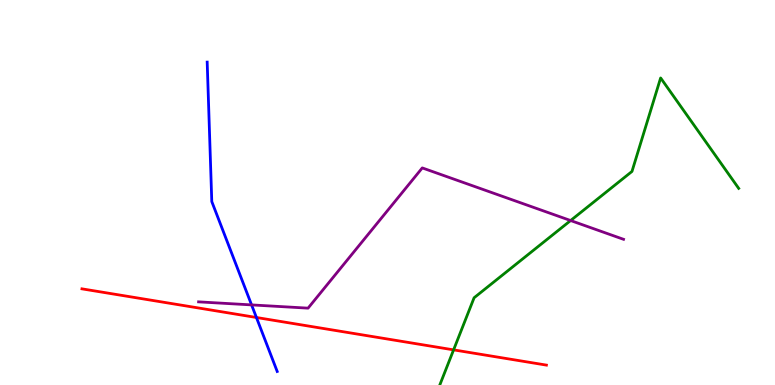[{'lines': ['blue', 'red'], 'intersections': [{'x': 3.31, 'y': 1.75}]}, {'lines': ['green', 'red'], 'intersections': [{'x': 5.85, 'y': 0.912}]}, {'lines': ['purple', 'red'], 'intersections': []}, {'lines': ['blue', 'green'], 'intersections': []}, {'lines': ['blue', 'purple'], 'intersections': [{'x': 3.25, 'y': 2.08}]}, {'lines': ['green', 'purple'], 'intersections': [{'x': 7.36, 'y': 4.27}]}]